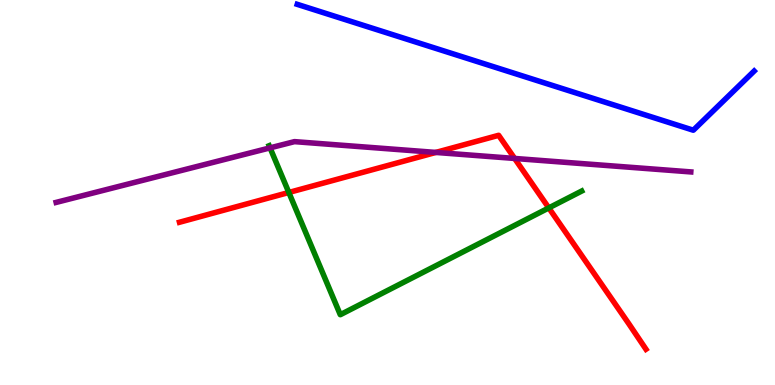[{'lines': ['blue', 'red'], 'intersections': []}, {'lines': ['green', 'red'], 'intersections': [{'x': 3.73, 'y': 5.0}, {'x': 7.08, 'y': 4.6}]}, {'lines': ['purple', 'red'], 'intersections': [{'x': 5.62, 'y': 6.04}, {'x': 6.64, 'y': 5.88}]}, {'lines': ['blue', 'green'], 'intersections': []}, {'lines': ['blue', 'purple'], 'intersections': []}, {'lines': ['green', 'purple'], 'intersections': [{'x': 3.48, 'y': 6.16}]}]